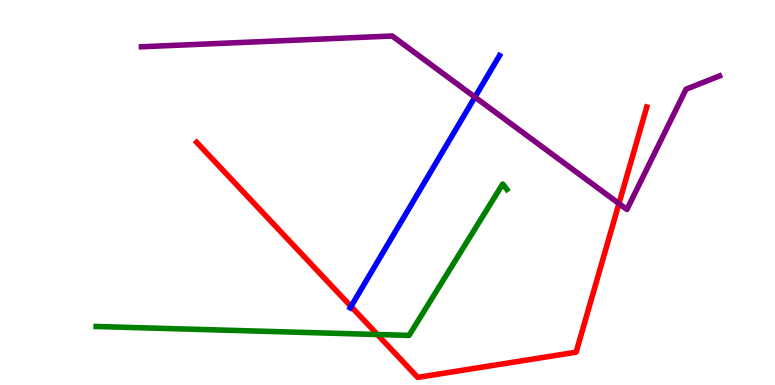[{'lines': ['blue', 'red'], 'intersections': [{'x': 4.53, 'y': 2.04}]}, {'lines': ['green', 'red'], 'intersections': [{'x': 4.87, 'y': 1.31}]}, {'lines': ['purple', 'red'], 'intersections': [{'x': 7.99, 'y': 4.71}]}, {'lines': ['blue', 'green'], 'intersections': []}, {'lines': ['blue', 'purple'], 'intersections': [{'x': 6.13, 'y': 7.48}]}, {'lines': ['green', 'purple'], 'intersections': []}]